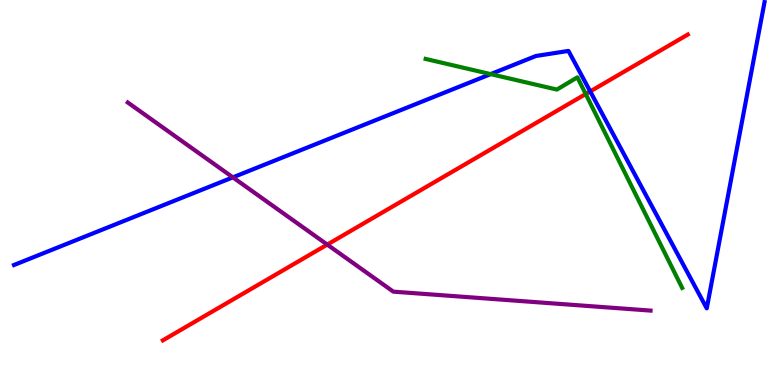[{'lines': ['blue', 'red'], 'intersections': [{'x': 7.62, 'y': 7.63}]}, {'lines': ['green', 'red'], 'intersections': [{'x': 7.56, 'y': 7.56}]}, {'lines': ['purple', 'red'], 'intersections': [{'x': 4.22, 'y': 3.65}]}, {'lines': ['blue', 'green'], 'intersections': [{'x': 6.33, 'y': 8.07}]}, {'lines': ['blue', 'purple'], 'intersections': [{'x': 3.0, 'y': 5.39}]}, {'lines': ['green', 'purple'], 'intersections': []}]